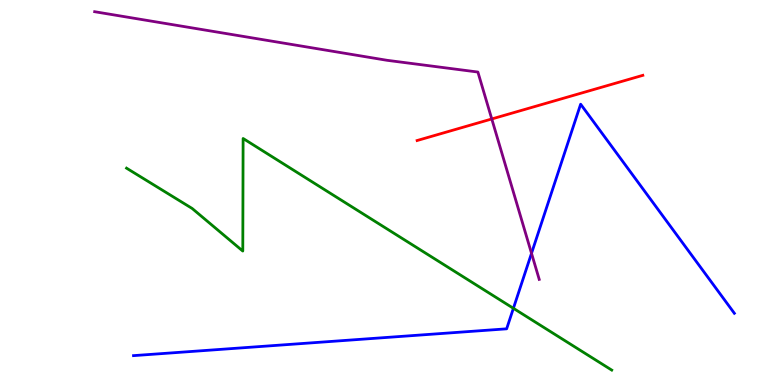[{'lines': ['blue', 'red'], 'intersections': []}, {'lines': ['green', 'red'], 'intersections': []}, {'lines': ['purple', 'red'], 'intersections': [{'x': 6.35, 'y': 6.91}]}, {'lines': ['blue', 'green'], 'intersections': [{'x': 6.62, 'y': 1.99}]}, {'lines': ['blue', 'purple'], 'intersections': [{'x': 6.86, 'y': 3.42}]}, {'lines': ['green', 'purple'], 'intersections': []}]